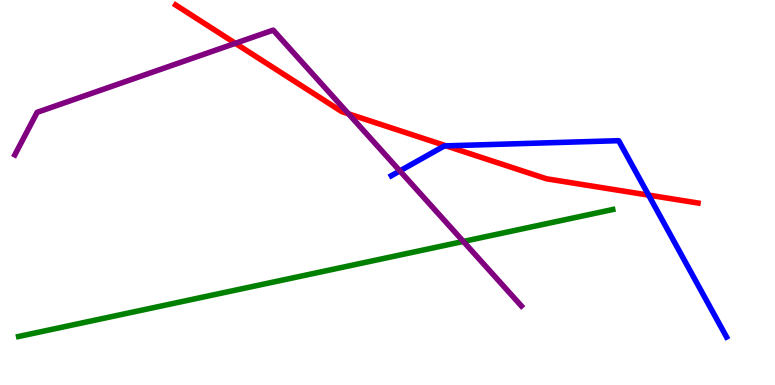[{'lines': ['blue', 'red'], 'intersections': [{'x': 5.76, 'y': 6.21}, {'x': 8.37, 'y': 4.93}]}, {'lines': ['green', 'red'], 'intersections': []}, {'lines': ['purple', 'red'], 'intersections': [{'x': 3.04, 'y': 8.88}, {'x': 4.5, 'y': 7.04}]}, {'lines': ['blue', 'green'], 'intersections': []}, {'lines': ['blue', 'purple'], 'intersections': [{'x': 5.16, 'y': 5.56}]}, {'lines': ['green', 'purple'], 'intersections': [{'x': 5.98, 'y': 3.73}]}]